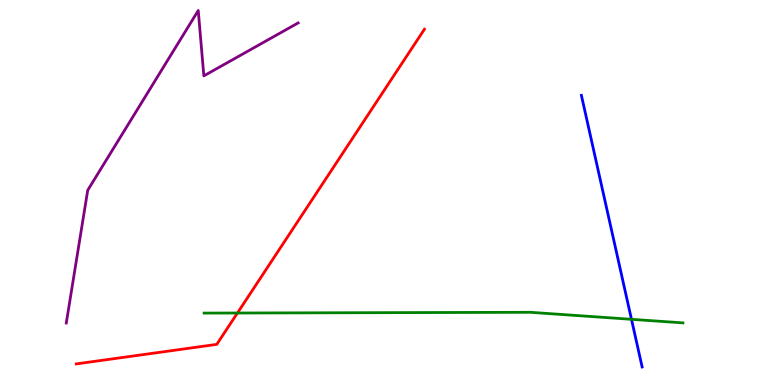[{'lines': ['blue', 'red'], 'intersections': []}, {'lines': ['green', 'red'], 'intersections': [{'x': 3.06, 'y': 1.87}]}, {'lines': ['purple', 'red'], 'intersections': []}, {'lines': ['blue', 'green'], 'intersections': [{'x': 8.15, 'y': 1.71}]}, {'lines': ['blue', 'purple'], 'intersections': []}, {'lines': ['green', 'purple'], 'intersections': []}]